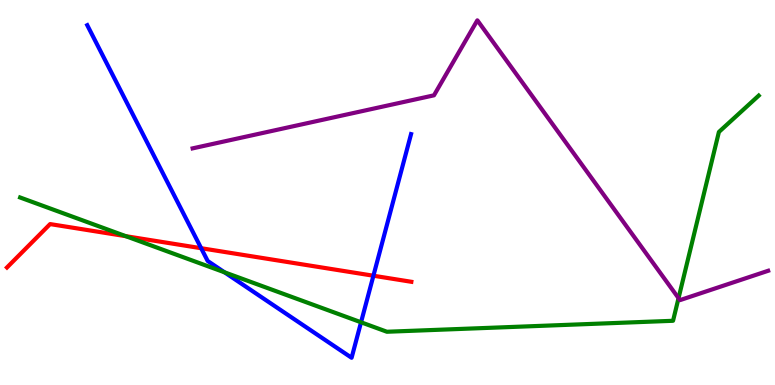[{'lines': ['blue', 'red'], 'intersections': [{'x': 2.6, 'y': 3.55}, {'x': 4.82, 'y': 2.84}]}, {'lines': ['green', 'red'], 'intersections': [{'x': 1.62, 'y': 3.87}]}, {'lines': ['purple', 'red'], 'intersections': []}, {'lines': ['blue', 'green'], 'intersections': [{'x': 2.9, 'y': 2.93}, {'x': 4.66, 'y': 1.63}]}, {'lines': ['blue', 'purple'], 'intersections': []}, {'lines': ['green', 'purple'], 'intersections': [{'x': 8.76, 'y': 2.26}]}]